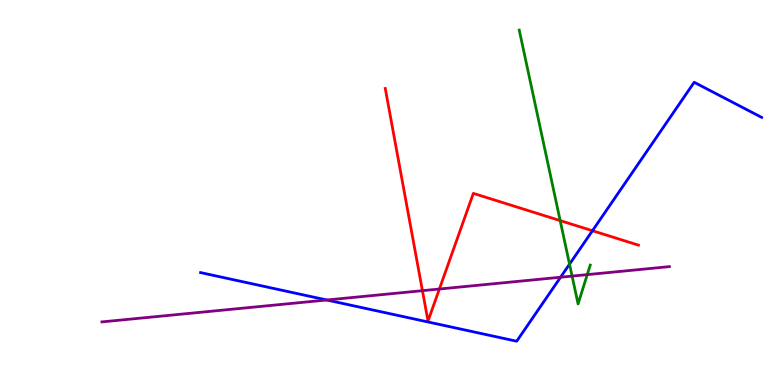[{'lines': ['blue', 'red'], 'intersections': [{'x': 7.64, 'y': 4.01}]}, {'lines': ['green', 'red'], 'intersections': [{'x': 7.23, 'y': 4.27}]}, {'lines': ['purple', 'red'], 'intersections': [{'x': 5.45, 'y': 2.45}, {'x': 5.67, 'y': 2.49}]}, {'lines': ['blue', 'green'], 'intersections': [{'x': 7.35, 'y': 3.14}]}, {'lines': ['blue', 'purple'], 'intersections': [{'x': 4.22, 'y': 2.21}, {'x': 7.23, 'y': 2.8}]}, {'lines': ['green', 'purple'], 'intersections': [{'x': 7.38, 'y': 2.83}, {'x': 7.58, 'y': 2.87}]}]